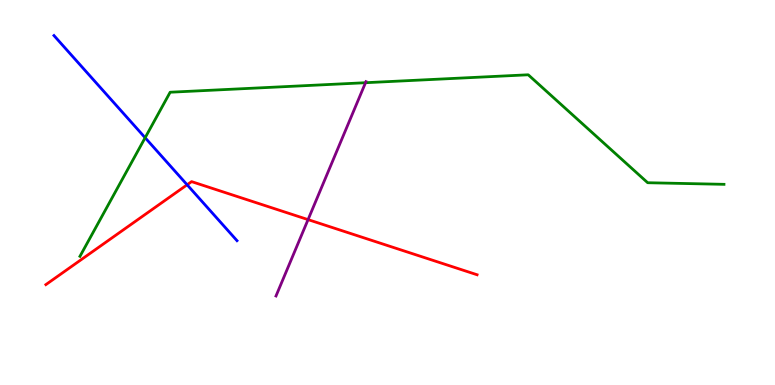[{'lines': ['blue', 'red'], 'intersections': [{'x': 2.41, 'y': 5.2}]}, {'lines': ['green', 'red'], 'intersections': []}, {'lines': ['purple', 'red'], 'intersections': [{'x': 3.97, 'y': 4.3}]}, {'lines': ['blue', 'green'], 'intersections': [{'x': 1.87, 'y': 6.42}]}, {'lines': ['blue', 'purple'], 'intersections': []}, {'lines': ['green', 'purple'], 'intersections': [{'x': 4.72, 'y': 7.85}]}]